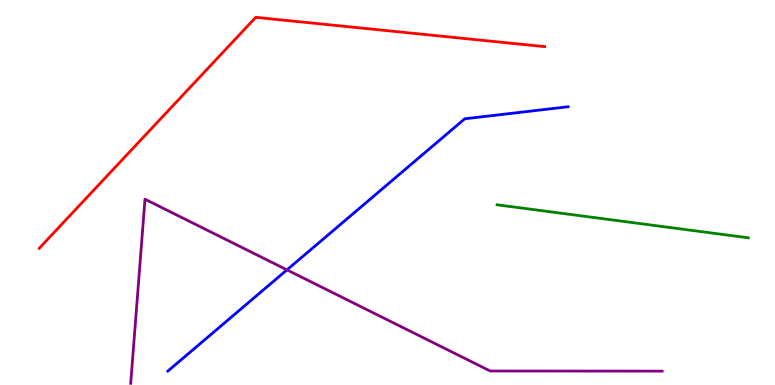[{'lines': ['blue', 'red'], 'intersections': []}, {'lines': ['green', 'red'], 'intersections': []}, {'lines': ['purple', 'red'], 'intersections': []}, {'lines': ['blue', 'green'], 'intersections': []}, {'lines': ['blue', 'purple'], 'intersections': [{'x': 3.7, 'y': 2.99}]}, {'lines': ['green', 'purple'], 'intersections': []}]